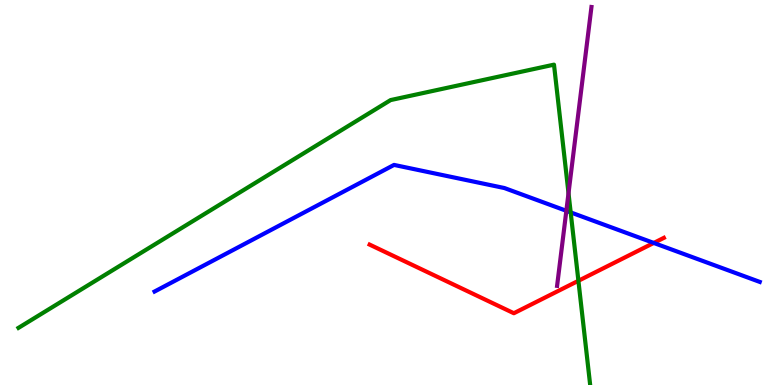[{'lines': ['blue', 'red'], 'intersections': [{'x': 8.44, 'y': 3.69}]}, {'lines': ['green', 'red'], 'intersections': [{'x': 7.46, 'y': 2.71}]}, {'lines': ['purple', 'red'], 'intersections': []}, {'lines': ['blue', 'green'], 'intersections': [{'x': 7.36, 'y': 4.48}]}, {'lines': ['blue', 'purple'], 'intersections': [{'x': 7.31, 'y': 4.52}]}, {'lines': ['green', 'purple'], 'intersections': [{'x': 7.34, 'y': 4.98}]}]